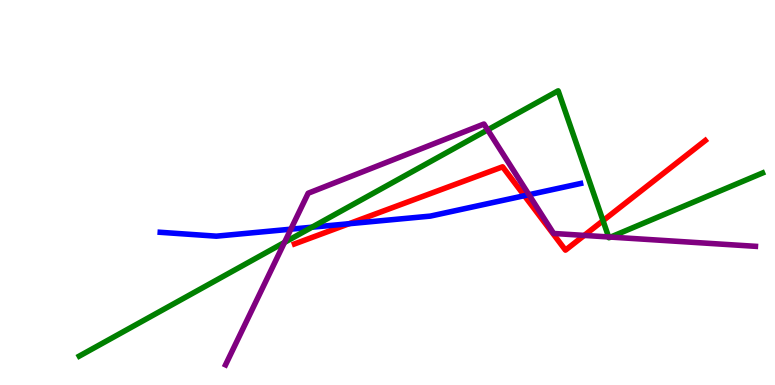[{'lines': ['blue', 'red'], 'intersections': [{'x': 4.5, 'y': 4.19}, {'x': 6.77, 'y': 4.92}]}, {'lines': ['green', 'red'], 'intersections': [{'x': 7.78, 'y': 4.27}]}, {'lines': ['purple', 'red'], 'intersections': [{'x': 7.54, 'y': 3.89}]}, {'lines': ['blue', 'green'], 'intersections': [{'x': 4.03, 'y': 4.1}]}, {'lines': ['blue', 'purple'], 'intersections': [{'x': 3.75, 'y': 4.05}, {'x': 6.82, 'y': 4.94}]}, {'lines': ['green', 'purple'], 'intersections': [{'x': 3.67, 'y': 3.7}, {'x': 6.29, 'y': 6.63}, {'x': 7.85, 'y': 3.85}, {'x': 7.88, 'y': 3.84}]}]